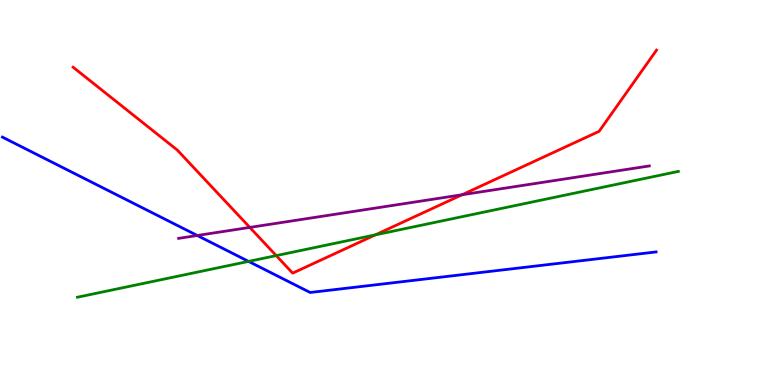[{'lines': ['blue', 'red'], 'intersections': []}, {'lines': ['green', 'red'], 'intersections': [{'x': 3.56, 'y': 3.36}, {'x': 4.84, 'y': 3.9}]}, {'lines': ['purple', 'red'], 'intersections': [{'x': 3.22, 'y': 4.09}, {'x': 5.96, 'y': 4.94}]}, {'lines': ['blue', 'green'], 'intersections': [{'x': 3.21, 'y': 3.21}]}, {'lines': ['blue', 'purple'], 'intersections': [{'x': 2.55, 'y': 3.88}]}, {'lines': ['green', 'purple'], 'intersections': []}]